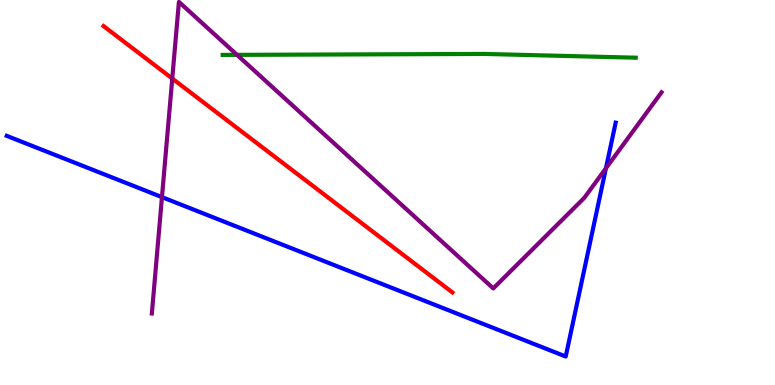[{'lines': ['blue', 'red'], 'intersections': []}, {'lines': ['green', 'red'], 'intersections': []}, {'lines': ['purple', 'red'], 'intersections': [{'x': 2.22, 'y': 7.96}]}, {'lines': ['blue', 'green'], 'intersections': []}, {'lines': ['blue', 'purple'], 'intersections': [{'x': 2.09, 'y': 4.88}, {'x': 7.82, 'y': 5.63}]}, {'lines': ['green', 'purple'], 'intersections': [{'x': 3.06, 'y': 8.58}]}]